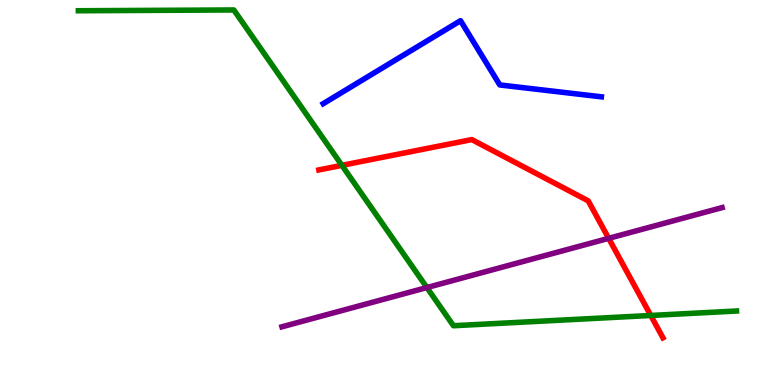[{'lines': ['blue', 'red'], 'intersections': []}, {'lines': ['green', 'red'], 'intersections': [{'x': 4.41, 'y': 5.71}, {'x': 8.4, 'y': 1.81}]}, {'lines': ['purple', 'red'], 'intersections': [{'x': 7.85, 'y': 3.81}]}, {'lines': ['blue', 'green'], 'intersections': []}, {'lines': ['blue', 'purple'], 'intersections': []}, {'lines': ['green', 'purple'], 'intersections': [{'x': 5.51, 'y': 2.53}]}]